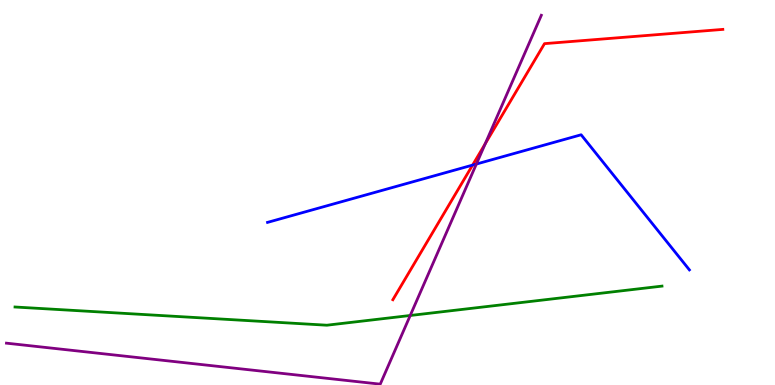[{'lines': ['blue', 'red'], 'intersections': [{'x': 6.1, 'y': 5.71}]}, {'lines': ['green', 'red'], 'intersections': []}, {'lines': ['purple', 'red'], 'intersections': [{'x': 6.26, 'y': 6.27}]}, {'lines': ['blue', 'green'], 'intersections': []}, {'lines': ['blue', 'purple'], 'intersections': [{'x': 6.15, 'y': 5.74}]}, {'lines': ['green', 'purple'], 'intersections': [{'x': 5.29, 'y': 1.81}]}]